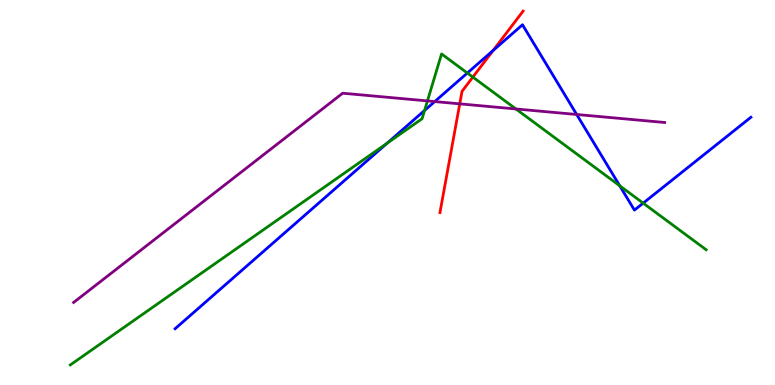[{'lines': ['blue', 'red'], 'intersections': [{'x': 6.36, 'y': 8.69}]}, {'lines': ['green', 'red'], 'intersections': [{'x': 6.1, 'y': 8.0}]}, {'lines': ['purple', 'red'], 'intersections': [{'x': 5.93, 'y': 7.3}]}, {'lines': ['blue', 'green'], 'intersections': [{'x': 5.0, 'y': 6.28}, {'x': 5.48, 'y': 7.13}, {'x': 6.03, 'y': 8.1}, {'x': 8.0, 'y': 5.17}, {'x': 8.3, 'y': 4.72}]}, {'lines': ['blue', 'purple'], 'intersections': [{'x': 5.61, 'y': 7.36}, {'x': 7.44, 'y': 7.03}]}, {'lines': ['green', 'purple'], 'intersections': [{'x': 5.52, 'y': 7.38}, {'x': 6.66, 'y': 7.17}]}]